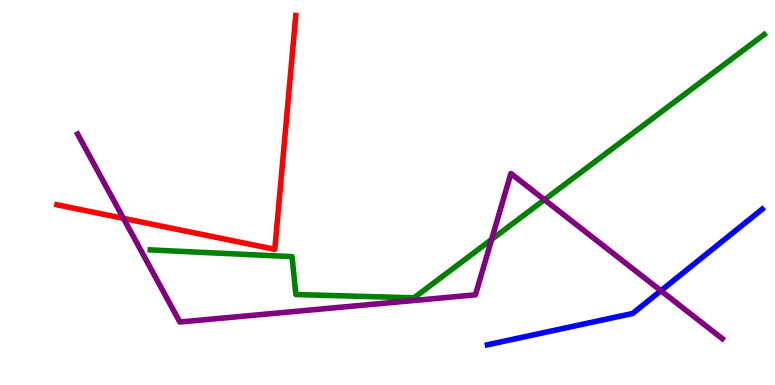[{'lines': ['blue', 'red'], 'intersections': []}, {'lines': ['green', 'red'], 'intersections': []}, {'lines': ['purple', 'red'], 'intersections': [{'x': 1.59, 'y': 4.33}]}, {'lines': ['blue', 'green'], 'intersections': []}, {'lines': ['blue', 'purple'], 'intersections': [{'x': 8.53, 'y': 2.45}]}, {'lines': ['green', 'purple'], 'intersections': [{'x': 6.34, 'y': 3.78}, {'x': 7.03, 'y': 4.81}]}]